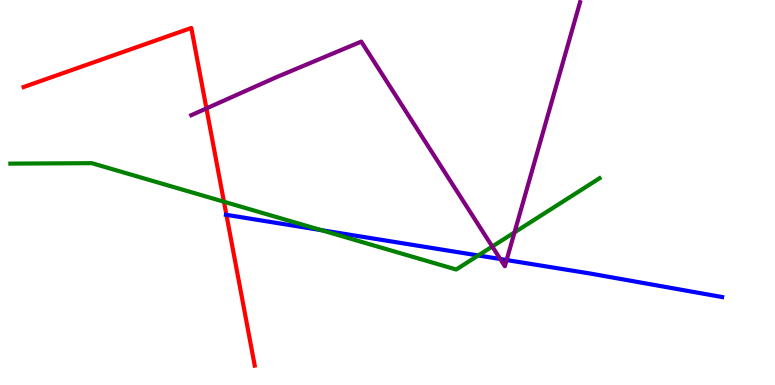[{'lines': ['blue', 'red'], 'intersections': [{'x': 2.92, 'y': 4.42}]}, {'lines': ['green', 'red'], 'intersections': [{'x': 2.89, 'y': 4.76}]}, {'lines': ['purple', 'red'], 'intersections': [{'x': 2.66, 'y': 7.18}]}, {'lines': ['blue', 'green'], 'intersections': [{'x': 4.15, 'y': 4.02}, {'x': 6.17, 'y': 3.36}]}, {'lines': ['blue', 'purple'], 'intersections': [{'x': 6.45, 'y': 3.27}, {'x': 6.54, 'y': 3.25}]}, {'lines': ['green', 'purple'], 'intersections': [{'x': 6.35, 'y': 3.6}, {'x': 6.64, 'y': 3.96}]}]